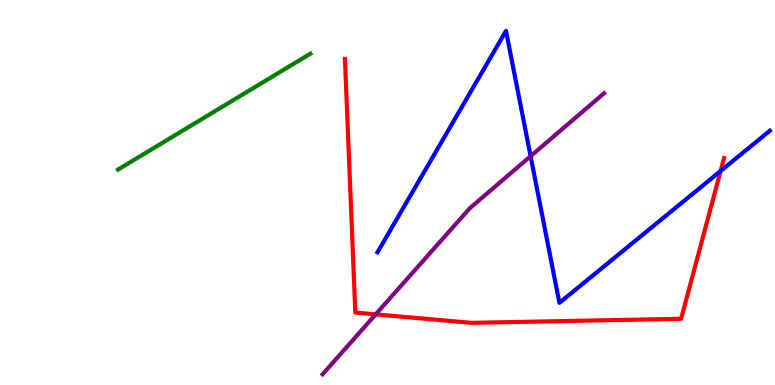[{'lines': ['blue', 'red'], 'intersections': [{'x': 9.3, 'y': 5.56}]}, {'lines': ['green', 'red'], 'intersections': []}, {'lines': ['purple', 'red'], 'intersections': [{'x': 4.85, 'y': 1.83}]}, {'lines': ['blue', 'green'], 'intersections': []}, {'lines': ['blue', 'purple'], 'intersections': [{'x': 6.85, 'y': 5.94}]}, {'lines': ['green', 'purple'], 'intersections': []}]